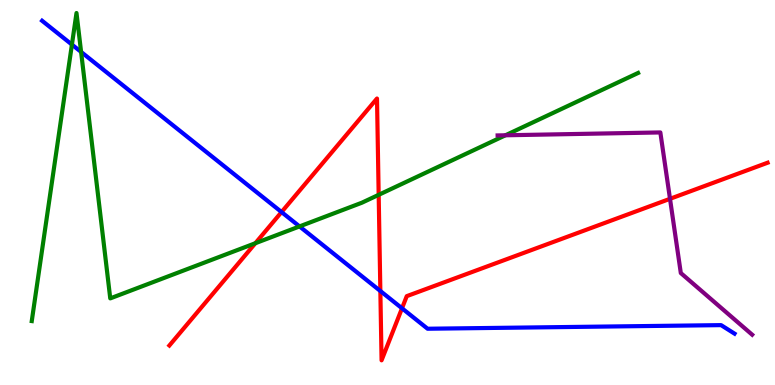[{'lines': ['blue', 'red'], 'intersections': [{'x': 3.63, 'y': 4.49}, {'x': 4.91, 'y': 2.44}, {'x': 5.19, 'y': 1.99}]}, {'lines': ['green', 'red'], 'intersections': [{'x': 3.29, 'y': 3.68}, {'x': 4.89, 'y': 4.94}]}, {'lines': ['purple', 'red'], 'intersections': [{'x': 8.65, 'y': 4.84}]}, {'lines': ['blue', 'green'], 'intersections': [{'x': 0.928, 'y': 8.84}, {'x': 1.05, 'y': 8.65}, {'x': 3.86, 'y': 4.12}]}, {'lines': ['blue', 'purple'], 'intersections': []}, {'lines': ['green', 'purple'], 'intersections': [{'x': 6.52, 'y': 6.49}]}]